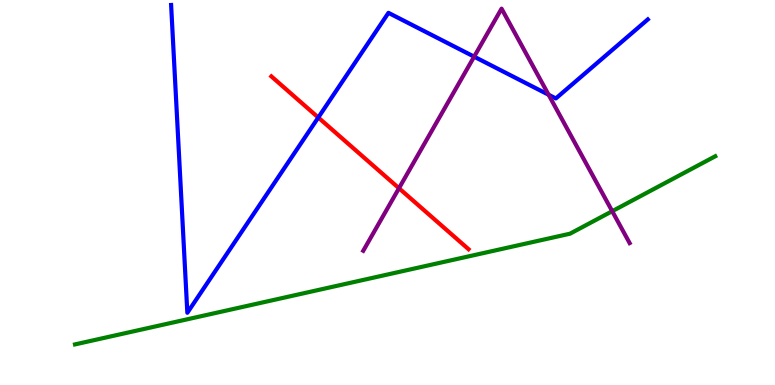[{'lines': ['blue', 'red'], 'intersections': [{'x': 4.11, 'y': 6.95}]}, {'lines': ['green', 'red'], 'intersections': []}, {'lines': ['purple', 'red'], 'intersections': [{'x': 5.15, 'y': 5.11}]}, {'lines': ['blue', 'green'], 'intersections': []}, {'lines': ['blue', 'purple'], 'intersections': [{'x': 6.12, 'y': 8.53}, {'x': 7.08, 'y': 7.54}]}, {'lines': ['green', 'purple'], 'intersections': [{'x': 7.9, 'y': 4.51}]}]